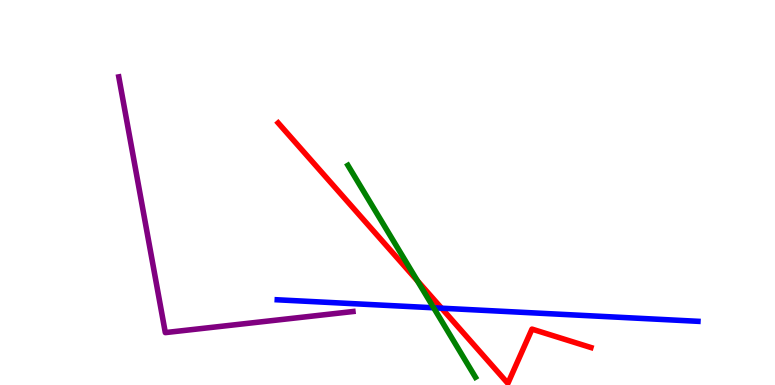[{'lines': ['blue', 'red'], 'intersections': [{'x': 5.7, 'y': 1.99}]}, {'lines': ['green', 'red'], 'intersections': [{'x': 5.39, 'y': 2.71}]}, {'lines': ['purple', 'red'], 'intersections': []}, {'lines': ['blue', 'green'], 'intersections': [{'x': 5.6, 'y': 2.01}]}, {'lines': ['blue', 'purple'], 'intersections': []}, {'lines': ['green', 'purple'], 'intersections': []}]